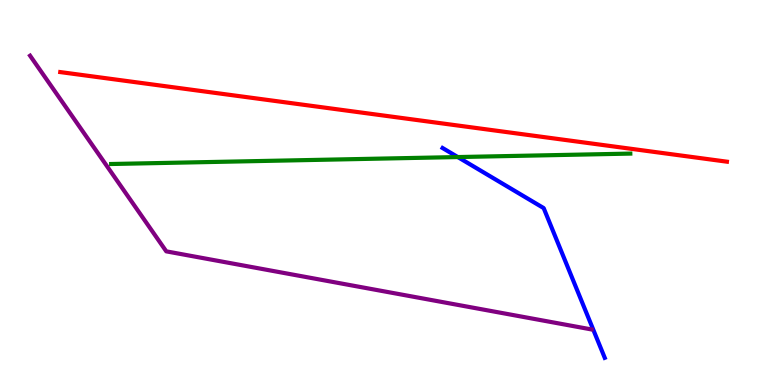[{'lines': ['blue', 'red'], 'intersections': []}, {'lines': ['green', 'red'], 'intersections': []}, {'lines': ['purple', 'red'], 'intersections': []}, {'lines': ['blue', 'green'], 'intersections': [{'x': 5.91, 'y': 5.92}]}, {'lines': ['blue', 'purple'], 'intersections': []}, {'lines': ['green', 'purple'], 'intersections': []}]